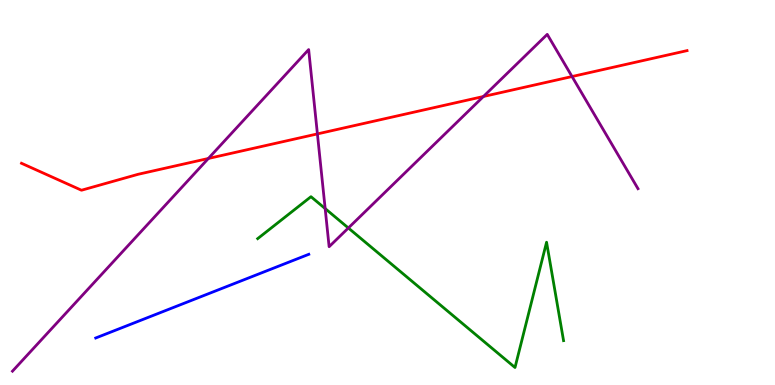[{'lines': ['blue', 'red'], 'intersections': []}, {'lines': ['green', 'red'], 'intersections': []}, {'lines': ['purple', 'red'], 'intersections': [{'x': 2.69, 'y': 5.88}, {'x': 4.1, 'y': 6.52}, {'x': 6.24, 'y': 7.49}, {'x': 7.38, 'y': 8.01}]}, {'lines': ['blue', 'green'], 'intersections': []}, {'lines': ['blue', 'purple'], 'intersections': []}, {'lines': ['green', 'purple'], 'intersections': [{'x': 4.2, 'y': 4.58}, {'x': 4.49, 'y': 4.08}]}]